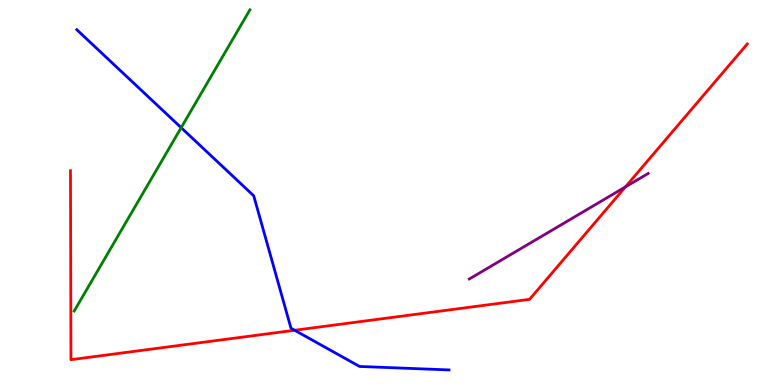[{'lines': ['blue', 'red'], 'intersections': [{'x': 3.8, 'y': 1.42}]}, {'lines': ['green', 'red'], 'intersections': []}, {'lines': ['purple', 'red'], 'intersections': [{'x': 8.07, 'y': 5.15}]}, {'lines': ['blue', 'green'], 'intersections': [{'x': 2.34, 'y': 6.68}]}, {'lines': ['blue', 'purple'], 'intersections': []}, {'lines': ['green', 'purple'], 'intersections': []}]